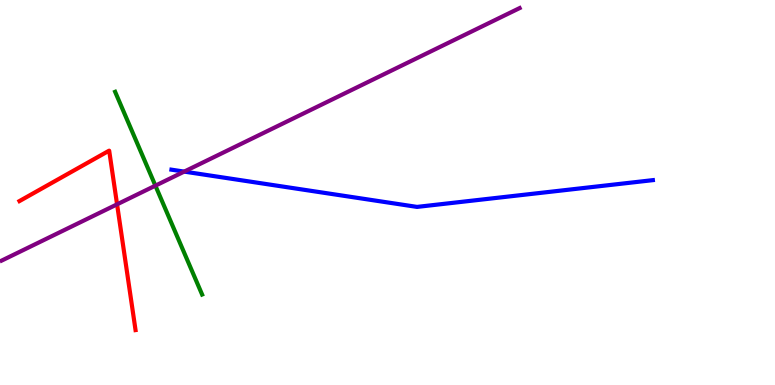[{'lines': ['blue', 'red'], 'intersections': []}, {'lines': ['green', 'red'], 'intersections': []}, {'lines': ['purple', 'red'], 'intersections': [{'x': 1.51, 'y': 4.69}]}, {'lines': ['blue', 'green'], 'intersections': []}, {'lines': ['blue', 'purple'], 'intersections': [{'x': 2.38, 'y': 5.54}]}, {'lines': ['green', 'purple'], 'intersections': [{'x': 2.01, 'y': 5.18}]}]